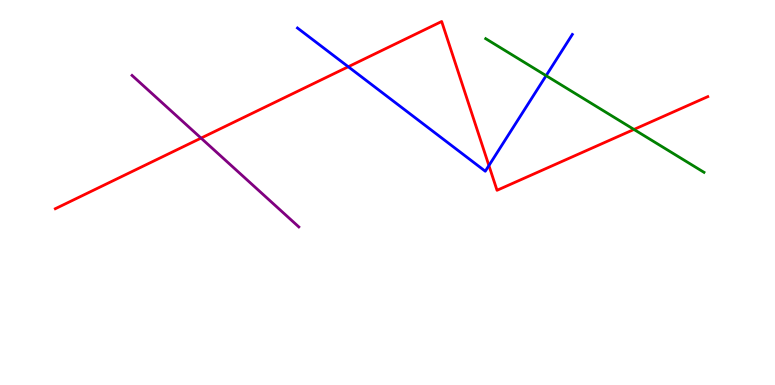[{'lines': ['blue', 'red'], 'intersections': [{'x': 4.49, 'y': 8.27}, {'x': 6.31, 'y': 5.7}]}, {'lines': ['green', 'red'], 'intersections': [{'x': 8.18, 'y': 6.64}]}, {'lines': ['purple', 'red'], 'intersections': [{'x': 2.59, 'y': 6.41}]}, {'lines': ['blue', 'green'], 'intersections': [{'x': 7.05, 'y': 8.03}]}, {'lines': ['blue', 'purple'], 'intersections': []}, {'lines': ['green', 'purple'], 'intersections': []}]